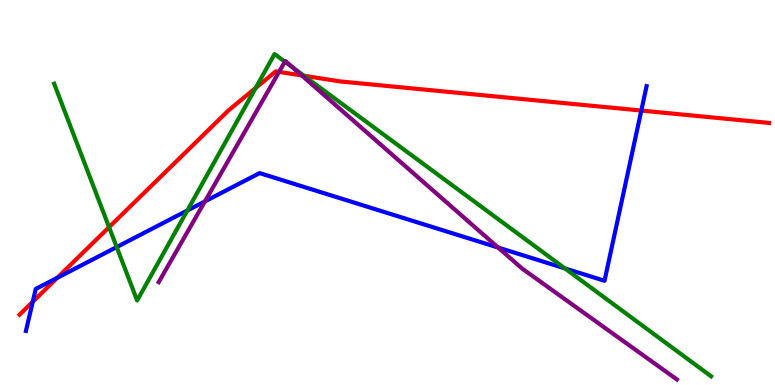[{'lines': ['blue', 'red'], 'intersections': [{'x': 0.423, 'y': 2.16}, {'x': 0.739, 'y': 2.78}, {'x': 8.27, 'y': 7.13}]}, {'lines': ['green', 'red'], 'intersections': [{'x': 1.41, 'y': 4.1}, {'x': 3.3, 'y': 7.71}, {'x': 3.92, 'y': 8.03}]}, {'lines': ['purple', 'red'], 'intersections': [{'x': 3.6, 'y': 8.13}, {'x': 3.89, 'y': 8.04}]}, {'lines': ['blue', 'green'], 'intersections': [{'x': 1.51, 'y': 3.58}, {'x': 2.42, 'y': 4.53}, {'x': 7.29, 'y': 3.03}]}, {'lines': ['blue', 'purple'], 'intersections': [{'x': 2.64, 'y': 4.77}, {'x': 6.43, 'y': 3.57}]}, {'lines': ['green', 'purple'], 'intersections': [{'x': 3.68, 'y': 8.4}, {'x': 3.78, 'y': 8.25}]}]